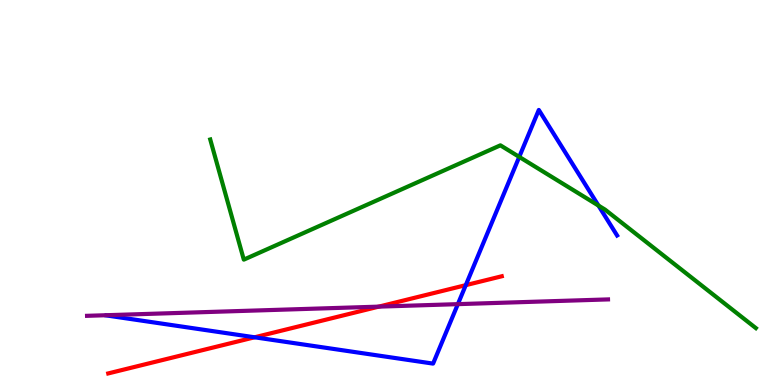[{'lines': ['blue', 'red'], 'intersections': [{'x': 3.29, 'y': 1.24}, {'x': 6.01, 'y': 2.59}]}, {'lines': ['green', 'red'], 'intersections': []}, {'lines': ['purple', 'red'], 'intersections': [{'x': 4.89, 'y': 2.04}]}, {'lines': ['blue', 'green'], 'intersections': [{'x': 6.7, 'y': 5.92}, {'x': 7.72, 'y': 4.66}]}, {'lines': ['blue', 'purple'], 'intersections': [{'x': 5.91, 'y': 2.1}]}, {'lines': ['green', 'purple'], 'intersections': []}]